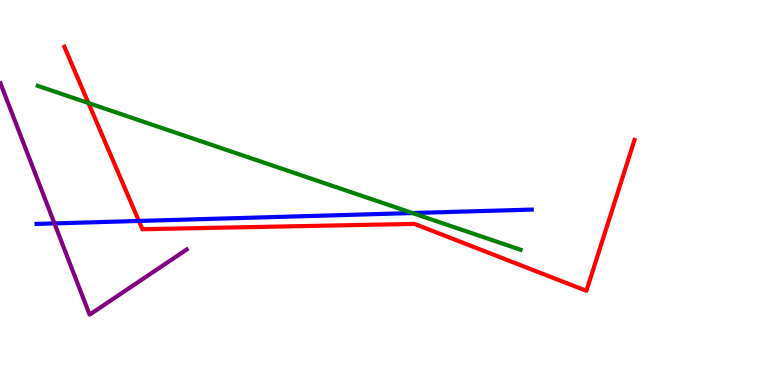[{'lines': ['blue', 'red'], 'intersections': [{'x': 1.79, 'y': 4.26}]}, {'lines': ['green', 'red'], 'intersections': [{'x': 1.14, 'y': 7.32}]}, {'lines': ['purple', 'red'], 'intersections': []}, {'lines': ['blue', 'green'], 'intersections': [{'x': 5.32, 'y': 4.47}]}, {'lines': ['blue', 'purple'], 'intersections': [{'x': 0.702, 'y': 4.2}]}, {'lines': ['green', 'purple'], 'intersections': []}]